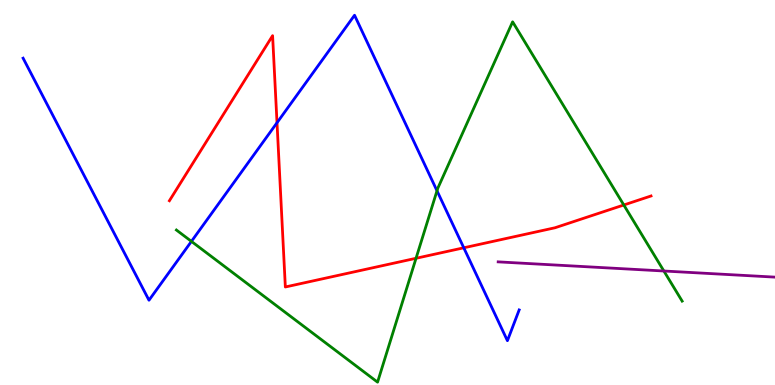[{'lines': ['blue', 'red'], 'intersections': [{'x': 3.57, 'y': 6.81}, {'x': 5.98, 'y': 3.56}]}, {'lines': ['green', 'red'], 'intersections': [{'x': 5.37, 'y': 3.29}, {'x': 8.05, 'y': 4.68}]}, {'lines': ['purple', 'red'], 'intersections': []}, {'lines': ['blue', 'green'], 'intersections': [{'x': 2.47, 'y': 3.73}, {'x': 5.64, 'y': 5.04}]}, {'lines': ['blue', 'purple'], 'intersections': []}, {'lines': ['green', 'purple'], 'intersections': [{'x': 8.57, 'y': 2.96}]}]